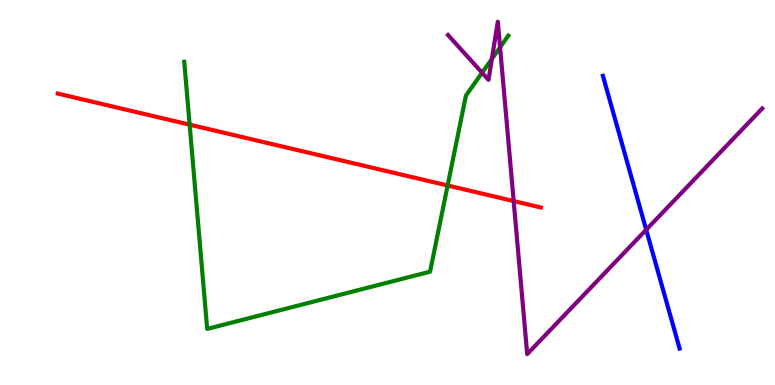[{'lines': ['blue', 'red'], 'intersections': []}, {'lines': ['green', 'red'], 'intersections': [{'x': 2.45, 'y': 6.76}, {'x': 5.78, 'y': 5.18}]}, {'lines': ['purple', 'red'], 'intersections': [{'x': 6.63, 'y': 4.78}]}, {'lines': ['blue', 'green'], 'intersections': []}, {'lines': ['blue', 'purple'], 'intersections': [{'x': 8.34, 'y': 4.03}]}, {'lines': ['green', 'purple'], 'intersections': [{'x': 6.22, 'y': 8.11}, {'x': 6.35, 'y': 8.47}, {'x': 6.45, 'y': 8.77}]}]